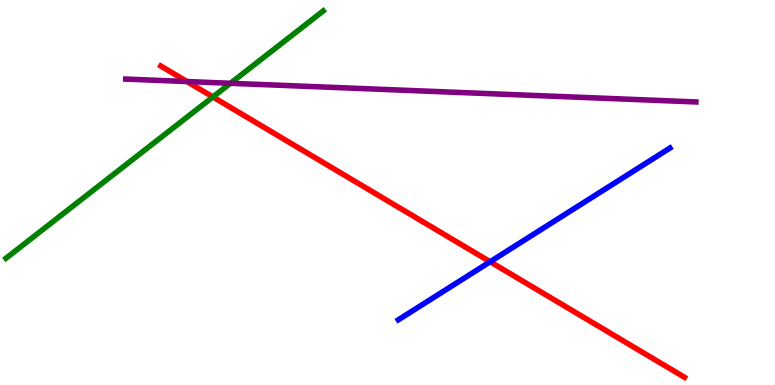[{'lines': ['blue', 'red'], 'intersections': [{'x': 6.32, 'y': 3.2}]}, {'lines': ['green', 'red'], 'intersections': [{'x': 2.75, 'y': 7.48}]}, {'lines': ['purple', 'red'], 'intersections': [{'x': 2.41, 'y': 7.88}]}, {'lines': ['blue', 'green'], 'intersections': []}, {'lines': ['blue', 'purple'], 'intersections': []}, {'lines': ['green', 'purple'], 'intersections': [{'x': 2.97, 'y': 7.84}]}]